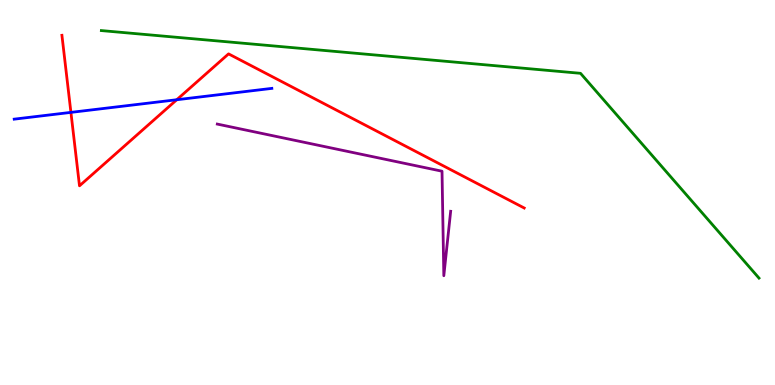[{'lines': ['blue', 'red'], 'intersections': [{'x': 0.915, 'y': 7.08}, {'x': 2.28, 'y': 7.41}]}, {'lines': ['green', 'red'], 'intersections': []}, {'lines': ['purple', 'red'], 'intersections': []}, {'lines': ['blue', 'green'], 'intersections': []}, {'lines': ['blue', 'purple'], 'intersections': []}, {'lines': ['green', 'purple'], 'intersections': []}]